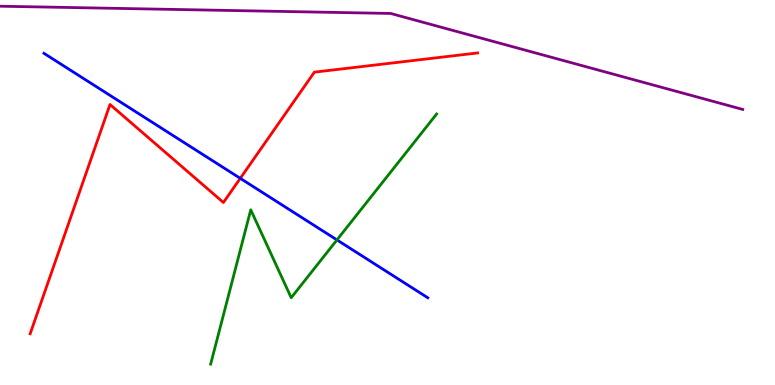[{'lines': ['blue', 'red'], 'intersections': [{'x': 3.1, 'y': 5.37}]}, {'lines': ['green', 'red'], 'intersections': []}, {'lines': ['purple', 'red'], 'intersections': []}, {'lines': ['blue', 'green'], 'intersections': [{'x': 4.35, 'y': 3.77}]}, {'lines': ['blue', 'purple'], 'intersections': []}, {'lines': ['green', 'purple'], 'intersections': []}]